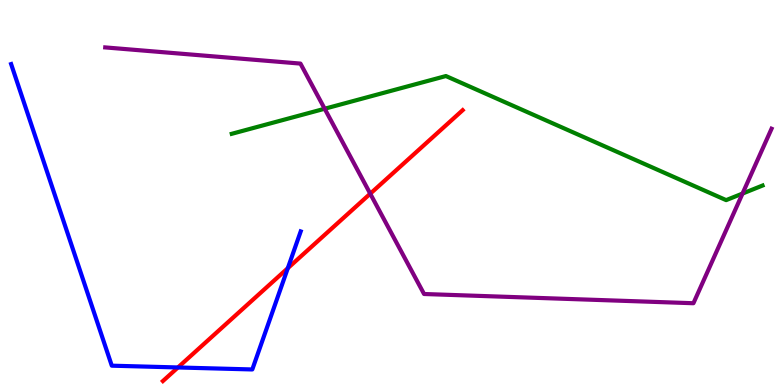[{'lines': ['blue', 'red'], 'intersections': [{'x': 2.3, 'y': 0.456}, {'x': 3.71, 'y': 3.03}]}, {'lines': ['green', 'red'], 'intersections': []}, {'lines': ['purple', 'red'], 'intersections': [{'x': 4.78, 'y': 4.97}]}, {'lines': ['blue', 'green'], 'intersections': []}, {'lines': ['blue', 'purple'], 'intersections': []}, {'lines': ['green', 'purple'], 'intersections': [{'x': 4.19, 'y': 7.18}, {'x': 9.58, 'y': 4.97}]}]